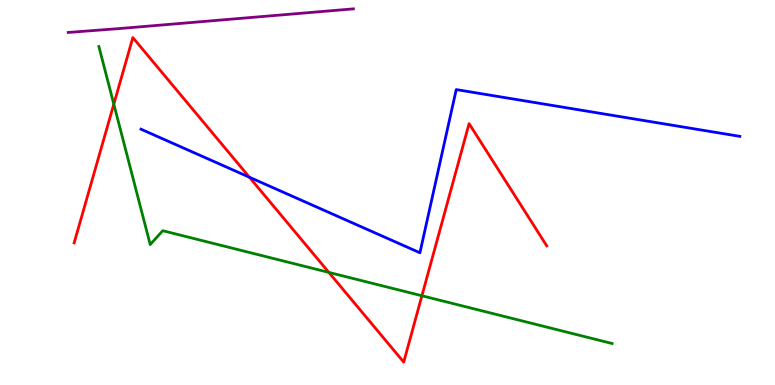[{'lines': ['blue', 'red'], 'intersections': [{'x': 3.22, 'y': 5.4}]}, {'lines': ['green', 'red'], 'intersections': [{'x': 1.47, 'y': 7.29}, {'x': 4.24, 'y': 2.92}, {'x': 5.44, 'y': 2.32}]}, {'lines': ['purple', 'red'], 'intersections': []}, {'lines': ['blue', 'green'], 'intersections': []}, {'lines': ['blue', 'purple'], 'intersections': []}, {'lines': ['green', 'purple'], 'intersections': []}]